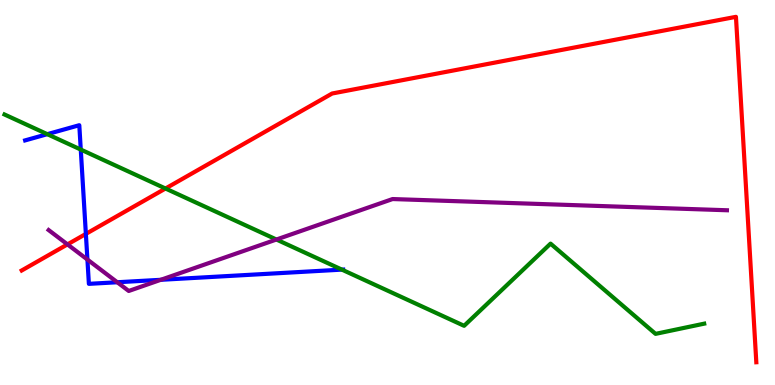[{'lines': ['blue', 'red'], 'intersections': [{'x': 1.11, 'y': 3.92}]}, {'lines': ['green', 'red'], 'intersections': [{'x': 2.14, 'y': 5.1}]}, {'lines': ['purple', 'red'], 'intersections': [{'x': 0.871, 'y': 3.65}]}, {'lines': ['blue', 'green'], 'intersections': [{'x': 0.61, 'y': 6.52}, {'x': 1.04, 'y': 6.12}, {'x': 4.41, 'y': 3.0}]}, {'lines': ['blue', 'purple'], 'intersections': [{'x': 1.13, 'y': 3.26}, {'x': 1.51, 'y': 2.67}, {'x': 2.07, 'y': 2.73}]}, {'lines': ['green', 'purple'], 'intersections': [{'x': 3.57, 'y': 3.78}]}]